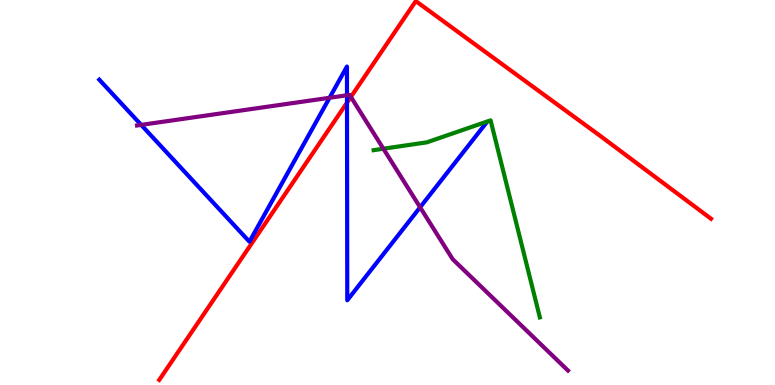[{'lines': ['blue', 'red'], 'intersections': [{'x': 4.48, 'y': 7.33}]}, {'lines': ['green', 'red'], 'intersections': []}, {'lines': ['purple', 'red'], 'intersections': [{'x': 4.53, 'y': 7.48}]}, {'lines': ['blue', 'green'], 'intersections': []}, {'lines': ['blue', 'purple'], 'intersections': [{'x': 1.82, 'y': 6.76}, {'x': 4.25, 'y': 7.46}, {'x': 4.48, 'y': 7.53}, {'x': 5.42, 'y': 4.62}]}, {'lines': ['green', 'purple'], 'intersections': [{'x': 4.95, 'y': 6.14}]}]